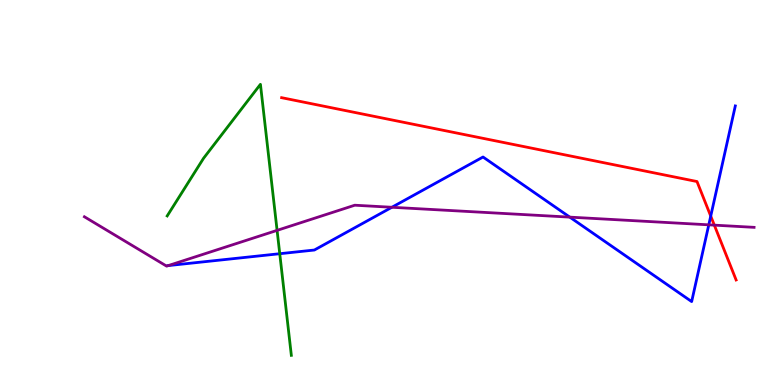[{'lines': ['blue', 'red'], 'intersections': [{'x': 9.17, 'y': 4.39}]}, {'lines': ['green', 'red'], 'intersections': []}, {'lines': ['purple', 'red'], 'intersections': [{'x': 9.22, 'y': 4.15}]}, {'lines': ['blue', 'green'], 'intersections': [{'x': 3.61, 'y': 3.41}]}, {'lines': ['blue', 'purple'], 'intersections': [{'x': 2.17, 'y': 3.1}, {'x': 5.06, 'y': 4.62}, {'x': 7.35, 'y': 4.36}, {'x': 9.15, 'y': 4.16}]}, {'lines': ['green', 'purple'], 'intersections': [{'x': 3.58, 'y': 4.02}]}]